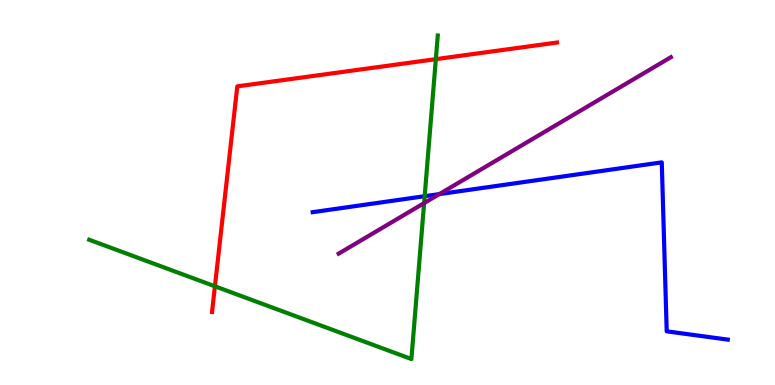[{'lines': ['blue', 'red'], 'intersections': []}, {'lines': ['green', 'red'], 'intersections': [{'x': 2.77, 'y': 2.56}, {'x': 5.62, 'y': 8.46}]}, {'lines': ['purple', 'red'], 'intersections': []}, {'lines': ['blue', 'green'], 'intersections': [{'x': 5.48, 'y': 4.9}]}, {'lines': ['blue', 'purple'], 'intersections': [{'x': 5.67, 'y': 4.96}]}, {'lines': ['green', 'purple'], 'intersections': [{'x': 5.47, 'y': 4.72}]}]